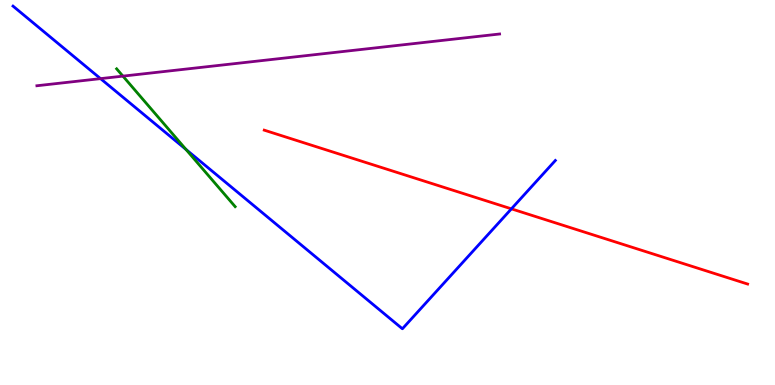[{'lines': ['blue', 'red'], 'intersections': [{'x': 6.6, 'y': 4.58}]}, {'lines': ['green', 'red'], 'intersections': []}, {'lines': ['purple', 'red'], 'intersections': []}, {'lines': ['blue', 'green'], 'intersections': [{'x': 2.4, 'y': 6.12}]}, {'lines': ['blue', 'purple'], 'intersections': [{'x': 1.3, 'y': 7.96}]}, {'lines': ['green', 'purple'], 'intersections': [{'x': 1.59, 'y': 8.02}]}]